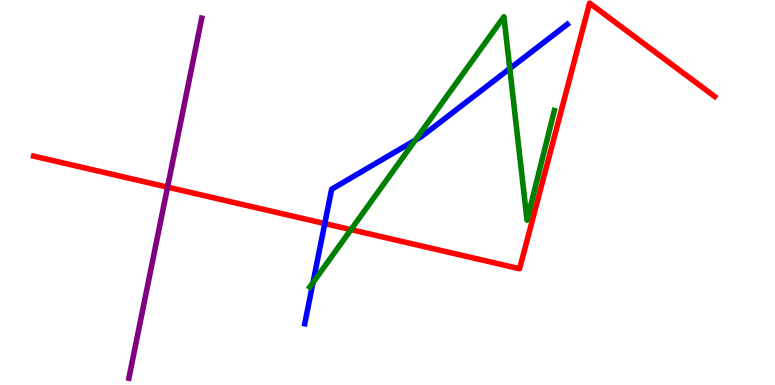[{'lines': ['blue', 'red'], 'intersections': [{'x': 4.19, 'y': 4.19}]}, {'lines': ['green', 'red'], 'intersections': [{'x': 4.53, 'y': 4.04}]}, {'lines': ['purple', 'red'], 'intersections': [{'x': 2.16, 'y': 5.14}]}, {'lines': ['blue', 'green'], 'intersections': [{'x': 4.04, 'y': 2.66}, {'x': 5.36, 'y': 6.36}, {'x': 6.58, 'y': 8.22}]}, {'lines': ['blue', 'purple'], 'intersections': []}, {'lines': ['green', 'purple'], 'intersections': []}]